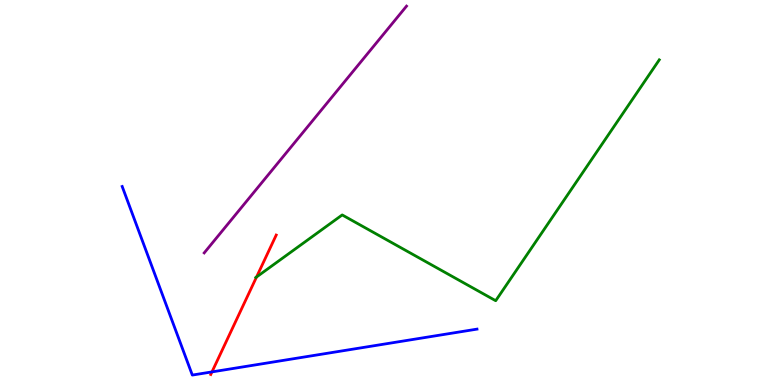[{'lines': ['blue', 'red'], 'intersections': [{'x': 2.74, 'y': 0.34}]}, {'lines': ['green', 'red'], 'intersections': [{'x': 3.31, 'y': 2.81}]}, {'lines': ['purple', 'red'], 'intersections': []}, {'lines': ['blue', 'green'], 'intersections': []}, {'lines': ['blue', 'purple'], 'intersections': []}, {'lines': ['green', 'purple'], 'intersections': []}]